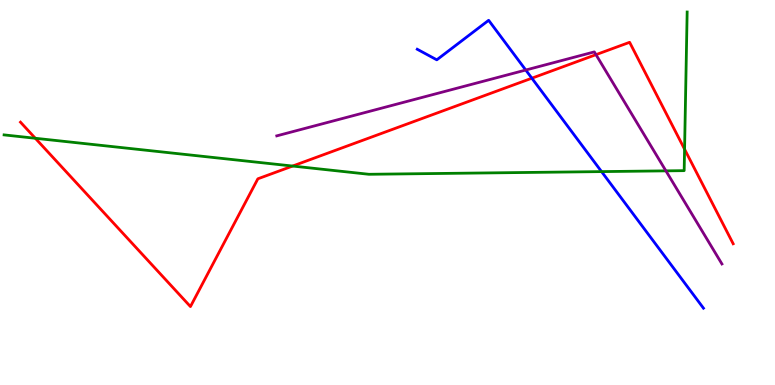[{'lines': ['blue', 'red'], 'intersections': [{'x': 6.86, 'y': 7.97}]}, {'lines': ['green', 'red'], 'intersections': [{'x': 0.456, 'y': 6.41}, {'x': 3.78, 'y': 5.69}, {'x': 8.83, 'y': 6.12}]}, {'lines': ['purple', 'red'], 'intersections': [{'x': 7.69, 'y': 8.58}]}, {'lines': ['blue', 'green'], 'intersections': [{'x': 7.76, 'y': 5.54}]}, {'lines': ['blue', 'purple'], 'intersections': [{'x': 6.78, 'y': 8.18}]}, {'lines': ['green', 'purple'], 'intersections': [{'x': 8.59, 'y': 5.56}]}]